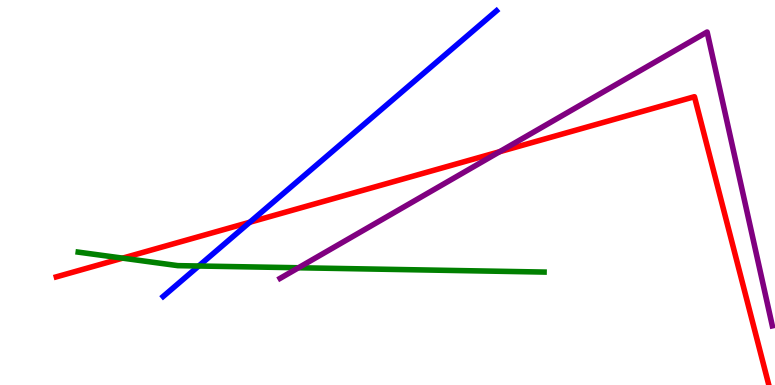[{'lines': ['blue', 'red'], 'intersections': [{'x': 3.22, 'y': 4.23}]}, {'lines': ['green', 'red'], 'intersections': [{'x': 1.58, 'y': 3.29}]}, {'lines': ['purple', 'red'], 'intersections': [{'x': 6.45, 'y': 6.06}]}, {'lines': ['blue', 'green'], 'intersections': [{'x': 2.56, 'y': 3.09}]}, {'lines': ['blue', 'purple'], 'intersections': []}, {'lines': ['green', 'purple'], 'intersections': [{'x': 3.85, 'y': 3.05}]}]